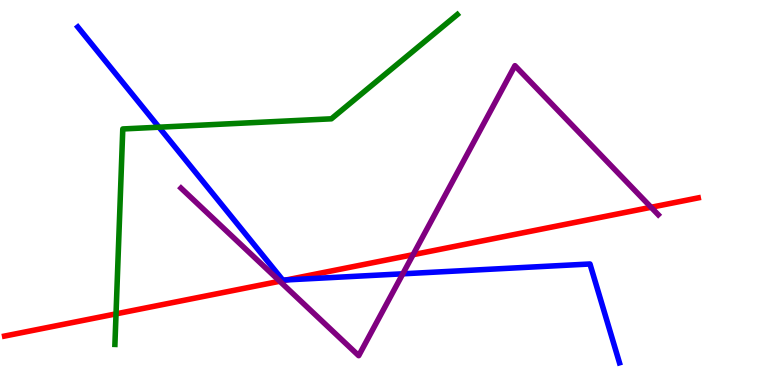[{'lines': ['blue', 'red'], 'intersections': [{'x': 3.7, 'y': 2.73}]}, {'lines': ['green', 'red'], 'intersections': [{'x': 1.5, 'y': 1.85}]}, {'lines': ['purple', 'red'], 'intersections': [{'x': 3.61, 'y': 2.69}, {'x': 5.33, 'y': 3.38}, {'x': 8.4, 'y': 4.62}]}, {'lines': ['blue', 'green'], 'intersections': [{'x': 2.05, 'y': 6.7}]}, {'lines': ['blue', 'purple'], 'intersections': [{'x': 5.2, 'y': 2.89}]}, {'lines': ['green', 'purple'], 'intersections': []}]